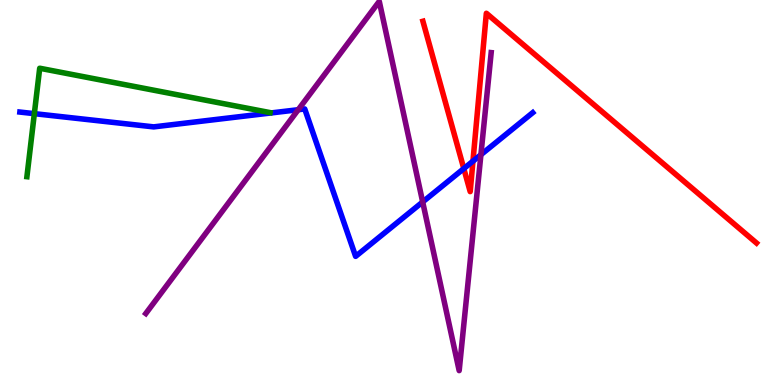[{'lines': ['blue', 'red'], 'intersections': [{'x': 5.98, 'y': 5.62}, {'x': 6.1, 'y': 5.81}]}, {'lines': ['green', 'red'], 'intersections': []}, {'lines': ['purple', 'red'], 'intersections': []}, {'lines': ['blue', 'green'], 'intersections': [{'x': 0.443, 'y': 7.05}]}, {'lines': ['blue', 'purple'], 'intersections': [{'x': 3.85, 'y': 7.15}, {'x': 5.45, 'y': 4.75}, {'x': 6.21, 'y': 5.98}]}, {'lines': ['green', 'purple'], 'intersections': []}]